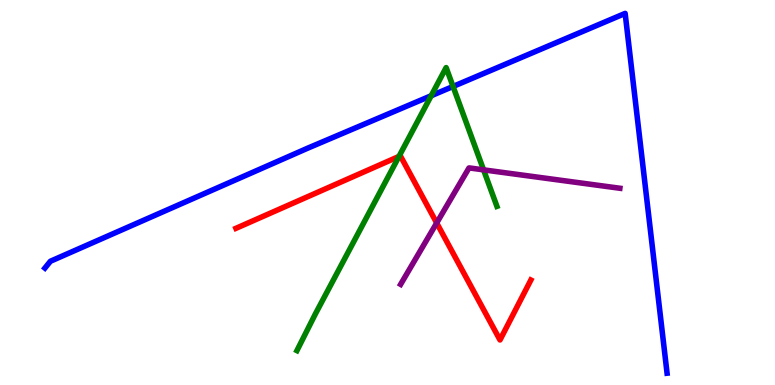[{'lines': ['blue', 'red'], 'intersections': []}, {'lines': ['green', 'red'], 'intersections': [{'x': 5.15, 'y': 5.94}]}, {'lines': ['purple', 'red'], 'intersections': [{'x': 5.63, 'y': 4.21}]}, {'lines': ['blue', 'green'], 'intersections': [{'x': 5.56, 'y': 7.51}, {'x': 5.85, 'y': 7.75}]}, {'lines': ['blue', 'purple'], 'intersections': []}, {'lines': ['green', 'purple'], 'intersections': [{'x': 6.24, 'y': 5.59}]}]